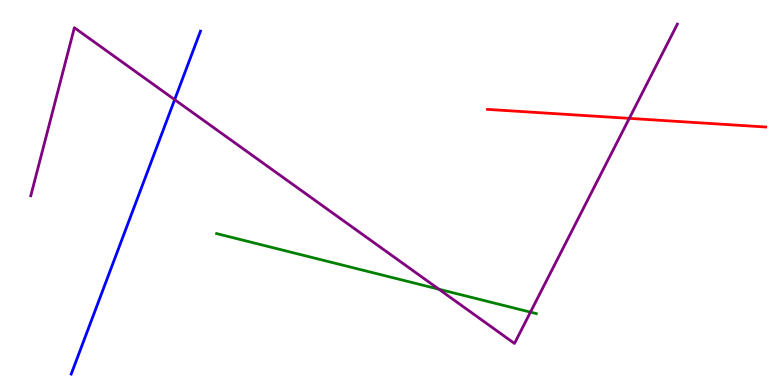[{'lines': ['blue', 'red'], 'intersections': []}, {'lines': ['green', 'red'], 'intersections': []}, {'lines': ['purple', 'red'], 'intersections': [{'x': 8.12, 'y': 6.93}]}, {'lines': ['blue', 'green'], 'intersections': []}, {'lines': ['blue', 'purple'], 'intersections': [{'x': 2.25, 'y': 7.41}]}, {'lines': ['green', 'purple'], 'intersections': [{'x': 5.66, 'y': 2.49}, {'x': 6.84, 'y': 1.89}]}]